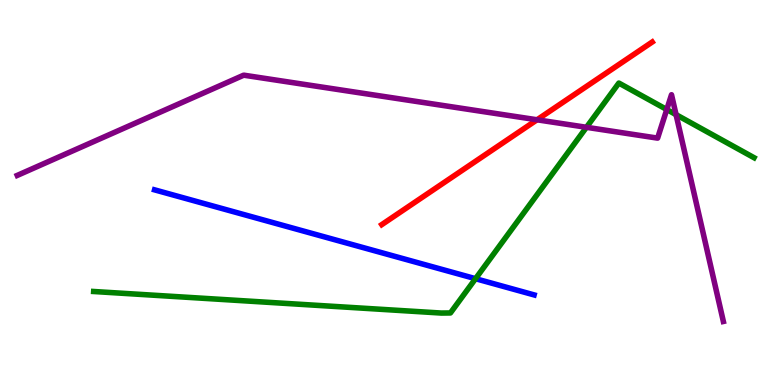[{'lines': ['blue', 'red'], 'intersections': []}, {'lines': ['green', 'red'], 'intersections': []}, {'lines': ['purple', 'red'], 'intersections': [{'x': 6.93, 'y': 6.89}]}, {'lines': ['blue', 'green'], 'intersections': [{'x': 6.14, 'y': 2.76}]}, {'lines': ['blue', 'purple'], 'intersections': []}, {'lines': ['green', 'purple'], 'intersections': [{'x': 7.57, 'y': 6.69}, {'x': 8.6, 'y': 7.16}, {'x': 8.72, 'y': 7.02}]}]